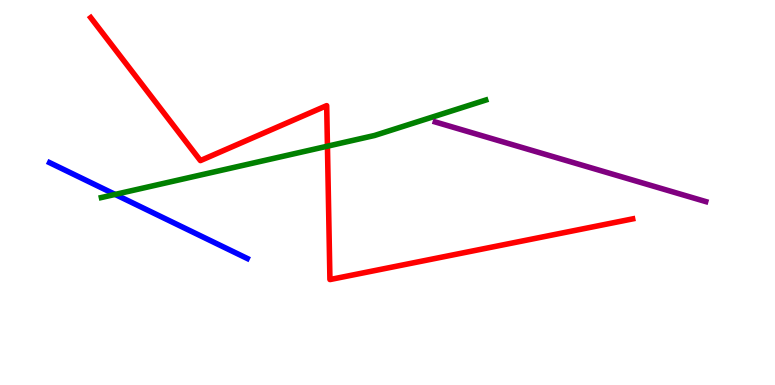[{'lines': ['blue', 'red'], 'intersections': []}, {'lines': ['green', 'red'], 'intersections': [{'x': 4.23, 'y': 6.2}]}, {'lines': ['purple', 'red'], 'intersections': []}, {'lines': ['blue', 'green'], 'intersections': [{'x': 1.49, 'y': 4.95}]}, {'lines': ['blue', 'purple'], 'intersections': []}, {'lines': ['green', 'purple'], 'intersections': []}]